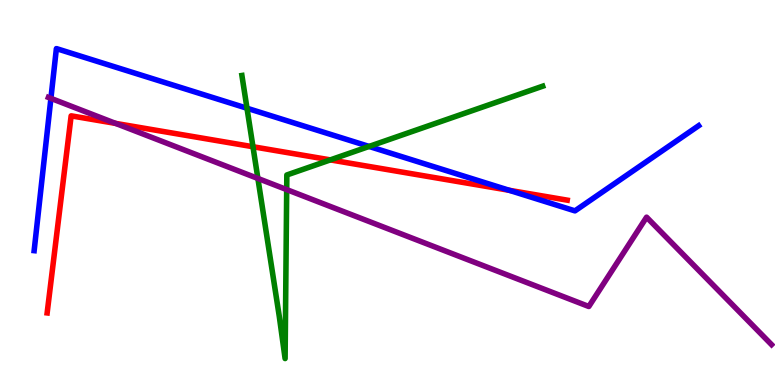[{'lines': ['blue', 'red'], 'intersections': [{'x': 6.57, 'y': 5.06}]}, {'lines': ['green', 'red'], 'intersections': [{'x': 3.26, 'y': 6.19}, {'x': 4.26, 'y': 5.85}]}, {'lines': ['purple', 'red'], 'intersections': [{'x': 1.49, 'y': 6.79}]}, {'lines': ['blue', 'green'], 'intersections': [{'x': 3.19, 'y': 7.19}, {'x': 4.76, 'y': 6.2}]}, {'lines': ['blue', 'purple'], 'intersections': [{'x': 0.657, 'y': 7.45}]}, {'lines': ['green', 'purple'], 'intersections': [{'x': 3.33, 'y': 5.36}, {'x': 3.7, 'y': 5.08}]}]